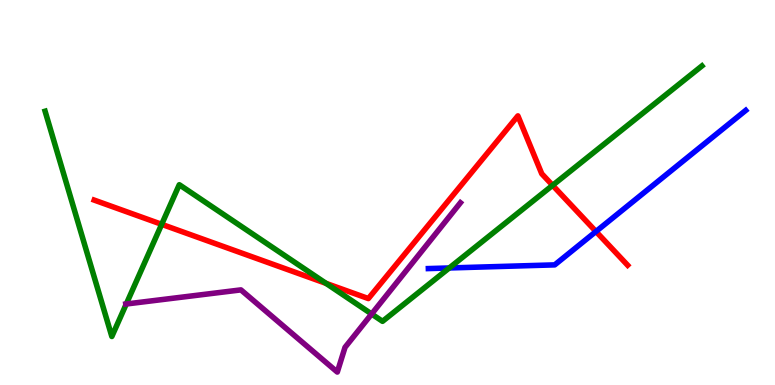[{'lines': ['blue', 'red'], 'intersections': [{'x': 7.69, 'y': 3.99}]}, {'lines': ['green', 'red'], 'intersections': [{'x': 2.09, 'y': 4.17}, {'x': 4.21, 'y': 2.64}, {'x': 7.13, 'y': 5.19}]}, {'lines': ['purple', 'red'], 'intersections': []}, {'lines': ['blue', 'green'], 'intersections': [{'x': 5.8, 'y': 3.04}]}, {'lines': ['blue', 'purple'], 'intersections': []}, {'lines': ['green', 'purple'], 'intersections': [{'x': 1.63, 'y': 2.1}, {'x': 4.8, 'y': 1.84}]}]